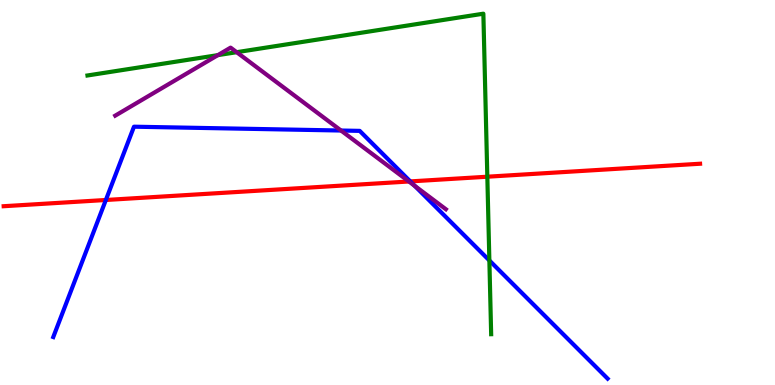[{'lines': ['blue', 'red'], 'intersections': [{'x': 1.37, 'y': 4.81}, {'x': 5.29, 'y': 5.29}]}, {'lines': ['green', 'red'], 'intersections': [{'x': 6.29, 'y': 5.41}]}, {'lines': ['purple', 'red'], 'intersections': [{'x': 5.28, 'y': 5.29}]}, {'lines': ['blue', 'green'], 'intersections': [{'x': 6.31, 'y': 3.23}]}, {'lines': ['blue', 'purple'], 'intersections': [{'x': 4.4, 'y': 6.61}, {'x': 5.35, 'y': 5.17}]}, {'lines': ['green', 'purple'], 'intersections': [{'x': 2.81, 'y': 8.57}, {'x': 3.05, 'y': 8.64}]}]